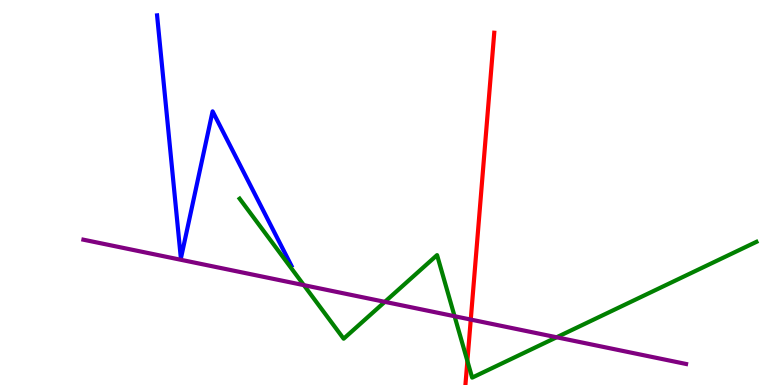[{'lines': ['blue', 'red'], 'intersections': []}, {'lines': ['green', 'red'], 'intersections': [{'x': 6.03, 'y': 0.624}]}, {'lines': ['purple', 'red'], 'intersections': [{'x': 6.07, 'y': 1.7}]}, {'lines': ['blue', 'green'], 'intersections': []}, {'lines': ['blue', 'purple'], 'intersections': []}, {'lines': ['green', 'purple'], 'intersections': [{'x': 3.92, 'y': 2.59}, {'x': 4.97, 'y': 2.16}, {'x': 5.87, 'y': 1.79}, {'x': 7.18, 'y': 1.24}]}]